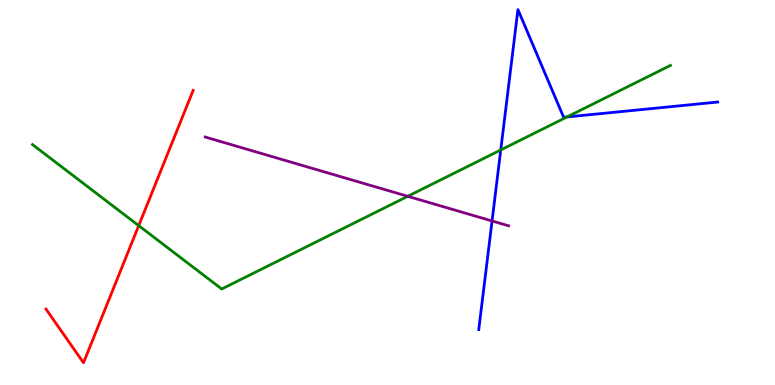[{'lines': ['blue', 'red'], 'intersections': []}, {'lines': ['green', 'red'], 'intersections': [{'x': 1.79, 'y': 4.14}]}, {'lines': ['purple', 'red'], 'intersections': []}, {'lines': ['blue', 'green'], 'intersections': [{'x': 6.46, 'y': 6.1}, {'x': 7.32, 'y': 6.96}]}, {'lines': ['blue', 'purple'], 'intersections': [{'x': 6.35, 'y': 4.26}]}, {'lines': ['green', 'purple'], 'intersections': [{'x': 5.26, 'y': 4.9}]}]